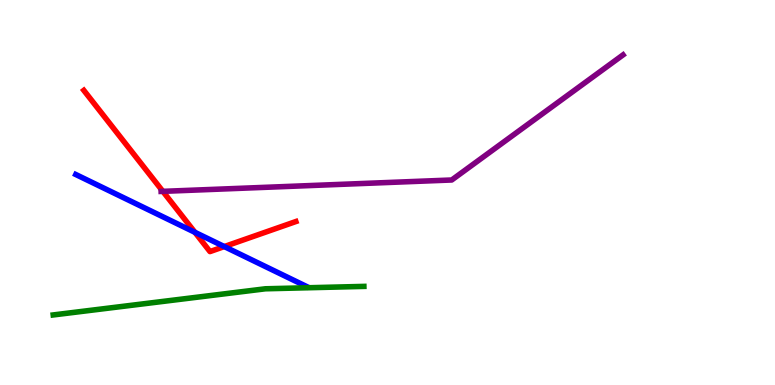[{'lines': ['blue', 'red'], 'intersections': [{'x': 2.52, 'y': 3.97}, {'x': 2.89, 'y': 3.6}]}, {'lines': ['green', 'red'], 'intersections': []}, {'lines': ['purple', 'red'], 'intersections': [{'x': 2.1, 'y': 5.03}]}, {'lines': ['blue', 'green'], 'intersections': []}, {'lines': ['blue', 'purple'], 'intersections': []}, {'lines': ['green', 'purple'], 'intersections': []}]